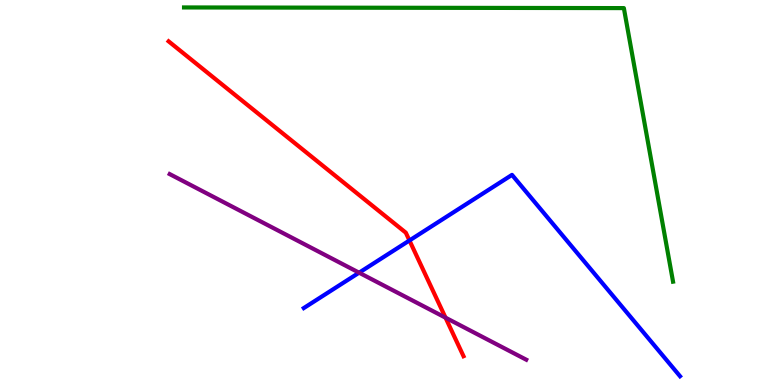[{'lines': ['blue', 'red'], 'intersections': [{'x': 5.28, 'y': 3.75}]}, {'lines': ['green', 'red'], 'intersections': []}, {'lines': ['purple', 'red'], 'intersections': [{'x': 5.75, 'y': 1.75}]}, {'lines': ['blue', 'green'], 'intersections': []}, {'lines': ['blue', 'purple'], 'intersections': [{'x': 4.63, 'y': 2.92}]}, {'lines': ['green', 'purple'], 'intersections': []}]